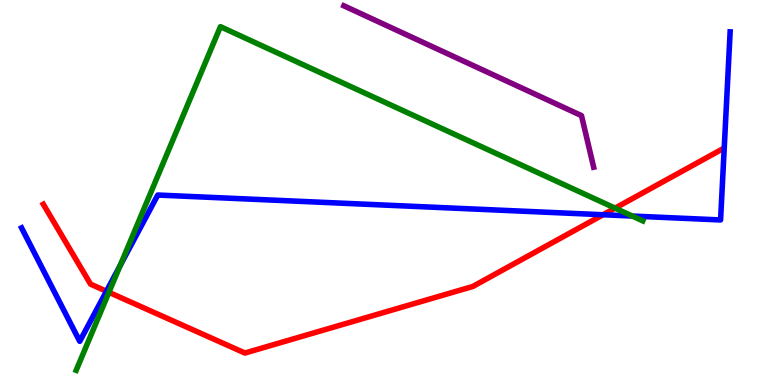[{'lines': ['blue', 'red'], 'intersections': [{'x': 1.37, 'y': 2.44}, {'x': 7.78, 'y': 4.42}]}, {'lines': ['green', 'red'], 'intersections': [{'x': 1.41, 'y': 2.41}, {'x': 7.94, 'y': 4.59}]}, {'lines': ['purple', 'red'], 'intersections': []}, {'lines': ['blue', 'green'], 'intersections': [{'x': 1.55, 'y': 3.1}, {'x': 8.16, 'y': 4.39}]}, {'lines': ['blue', 'purple'], 'intersections': []}, {'lines': ['green', 'purple'], 'intersections': []}]